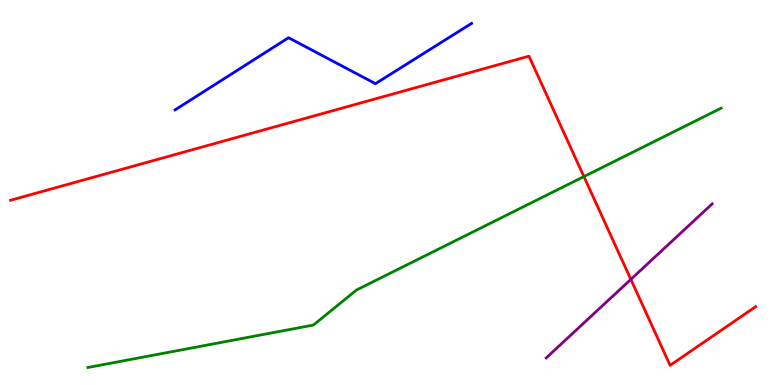[{'lines': ['blue', 'red'], 'intersections': []}, {'lines': ['green', 'red'], 'intersections': [{'x': 7.53, 'y': 5.41}]}, {'lines': ['purple', 'red'], 'intersections': [{'x': 8.14, 'y': 2.74}]}, {'lines': ['blue', 'green'], 'intersections': []}, {'lines': ['blue', 'purple'], 'intersections': []}, {'lines': ['green', 'purple'], 'intersections': []}]